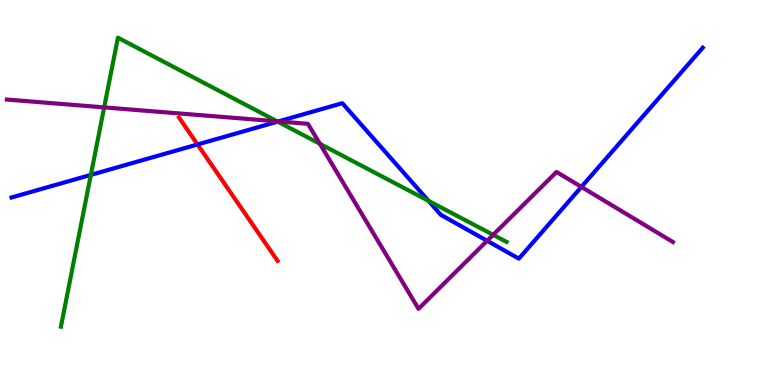[{'lines': ['blue', 'red'], 'intersections': [{'x': 2.55, 'y': 6.25}]}, {'lines': ['green', 'red'], 'intersections': []}, {'lines': ['purple', 'red'], 'intersections': []}, {'lines': ['blue', 'green'], 'intersections': [{'x': 1.17, 'y': 5.46}, {'x': 3.58, 'y': 6.84}, {'x': 5.53, 'y': 4.78}]}, {'lines': ['blue', 'purple'], 'intersections': [{'x': 3.59, 'y': 6.85}, {'x': 6.29, 'y': 3.75}, {'x': 7.5, 'y': 5.14}]}, {'lines': ['green', 'purple'], 'intersections': [{'x': 1.34, 'y': 7.21}, {'x': 3.58, 'y': 6.85}, {'x': 4.13, 'y': 6.27}, {'x': 6.36, 'y': 3.9}]}]